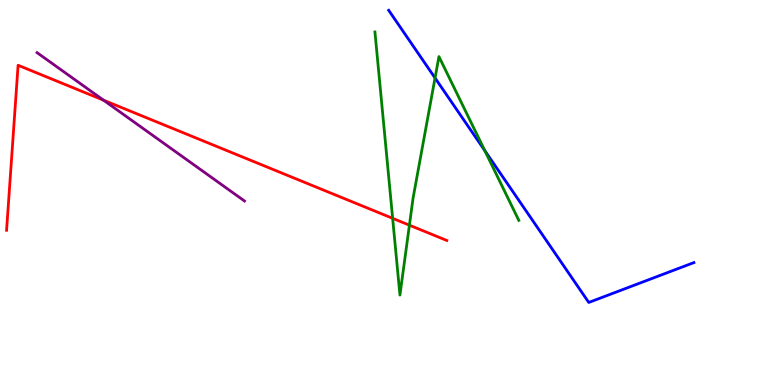[{'lines': ['blue', 'red'], 'intersections': []}, {'lines': ['green', 'red'], 'intersections': [{'x': 5.07, 'y': 4.33}, {'x': 5.28, 'y': 4.15}]}, {'lines': ['purple', 'red'], 'intersections': [{'x': 1.34, 'y': 7.4}]}, {'lines': ['blue', 'green'], 'intersections': [{'x': 5.61, 'y': 7.97}, {'x': 6.26, 'y': 6.09}]}, {'lines': ['blue', 'purple'], 'intersections': []}, {'lines': ['green', 'purple'], 'intersections': []}]